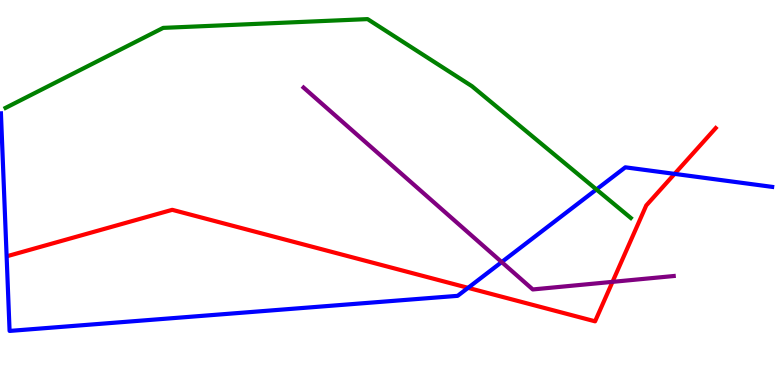[{'lines': ['blue', 'red'], 'intersections': [{'x': 6.04, 'y': 2.52}, {'x': 8.7, 'y': 5.48}]}, {'lines': ['green', 'red'], 'intersections': []}, {'lines': ['purple', 'red'], 'intersections': [{'x': 7.9, 'y': 2.68}]}, {'lines': ['blue', 'green'], 'intersections': [{'x': 7.7, 'y': 5.08}]}, {'lines': ['blue', 'purple'], 'intersections': [{'x': 6.47, 'y': 3.19}]}, {'lines': ['green', 'purple'], 'intersections': []}]